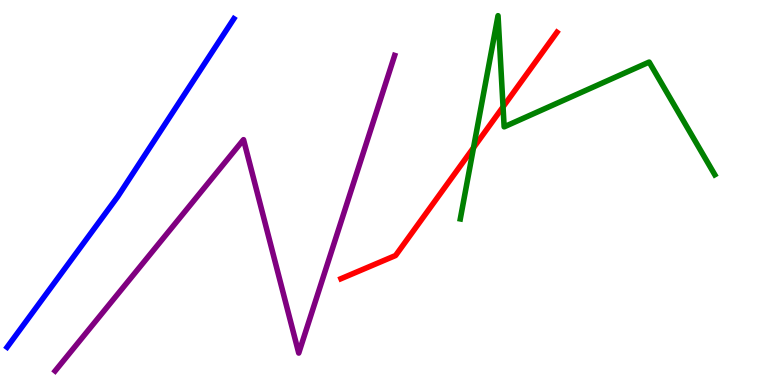[{'lines': ['blue', 'red'], 'intersections': []}, {'lines': ['green', 'red'], 'intersections': [{'x': 6.11, 'y': 6.16}, {'x': 6.49, 'y': 7.22}]}, {'lines': ['purple', 'red'], 'intersections': []}, {'lines': ['blue', 'green'], 'intersections': []}, {'lines': ['blue', 'purple'], 'intersections': []}, {'lines': ['green', 'purple'], 'intersections': []}]